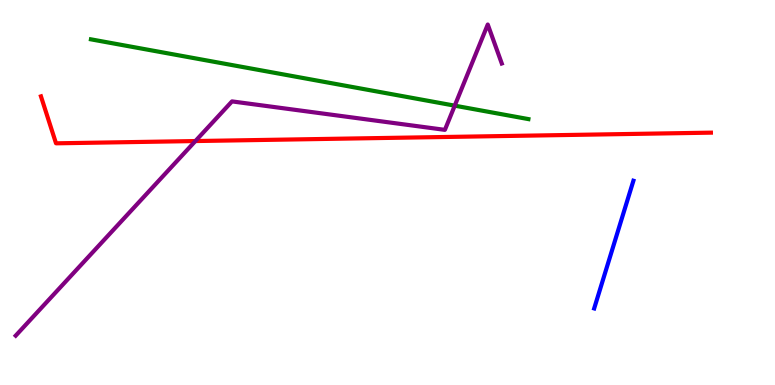[{'lines': ['blue', 'red'], 'intersections': []}, {'lines': ['green', 'red'], 'intersections': []}, {'lines': ['purple', 'red'], 'intersections': [{'x': 2.52, 'y': 6.34}]}, {'lines': ['blue', 'green'], 'intersections': []}, {'lines': ['blue', 'purple'], 'intersections': []}, {'lines': ['green', 'purple'], 'intersections': [{'x': 5.87, 'y': 7.26}]}]